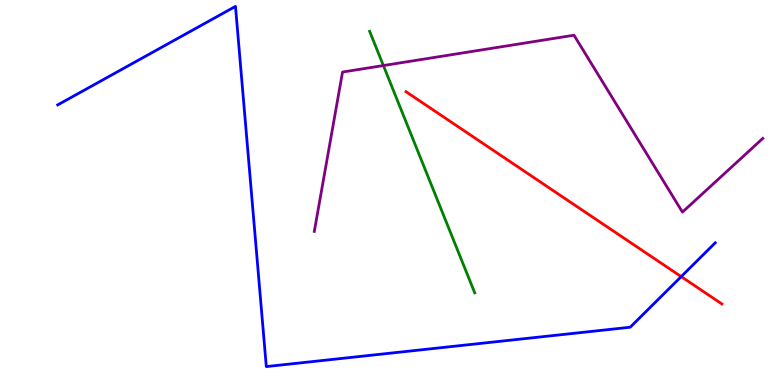[{'lines': ['blue', 'red'], 'intersections': [{'x': 8.79, 'y': 2.82}]}, {'lines': ['green', 'red'], 'intersections': []}, {'lines': ['purple', 'red'], 'intersections': []}, {'lines': ['blue', 'green'], 'intersections': []}, {'lines': ['blue', 'purple'], 'intersections': []}, {'lines': ['green', 'purple'], 'intersections': [{'x': 4.95, 'y': 8.3}]}]